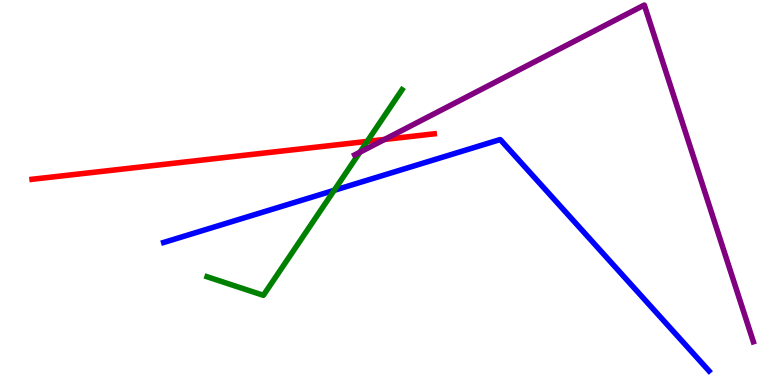[{'lines': ['blue', 'red'], 'intersections': []}, {'lines': ['green', 'red'], 'intersections': [{'x': 4.74, 'y': 6.33}]}, {'lines': ['purple', 'red'], 'intersections': [{'x': 4.96, 'y': 6.38}]}, {'lines': ['blue', 'green'], 'intersections': [{'x': 4.31, 'y': 5.06}]}, {'lines': ['blue', 'purple'], 'intersections': []}, {'lines': ['green', 'purple'], 'intersections': [{'x': 4.64, 'y': 6.05}]}]